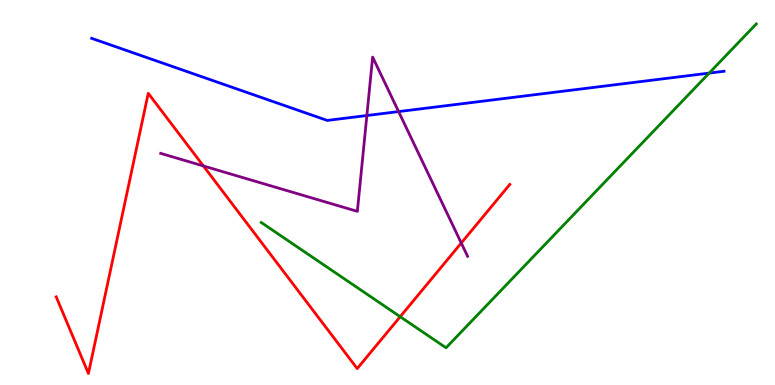[{'lines': ['blue', 'red'], 'intersections': []}, {'lines': ['green', 'red'], 'intersections': [{'x': 5.16, 'y': 1.77}]}, {'lines': ['purple', 'red'], 'intersections': [{'x': 2.62, 'y': 5.69}, {'x': 5.95, 'y': 3.69}]}, {'lines': ['blue', 'green'], 'intersections': [{'x': 9.15, 'y': 8.1}]}, {'lines': ['blue', 'purple'], 'intersections': [{'x': 4.73, 'y': 7.0}, {'x': 5.14, 'y': 7.1}]}, {'lines': ['green', 'purple'], 'intersections': []}]